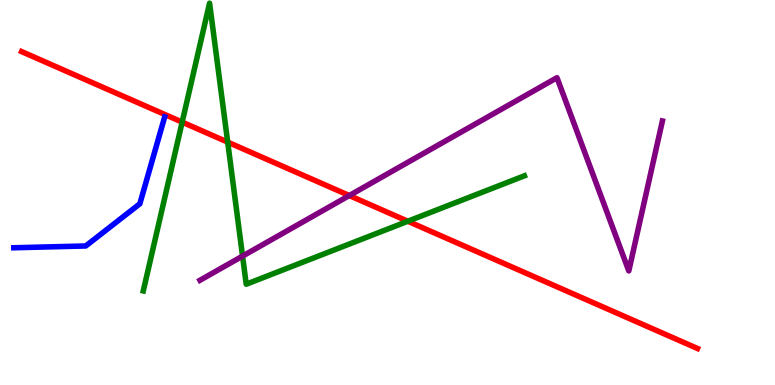[{'lines': ['blue', 'red'], 'intersections': []}, {'lines': ['green', 'red'], 'intersections': [{'x': 2.35, 'y': 6.83}, {'x': 2.94, 'y': 6.31}, {'x': 5.26, 'y': 4.25}]}, {'lines': ['purple', 'red'], 'intersections': [{'x': 4.51, 'y': 4.92}]}, {'lines': ['blue', 'green'], 'intersections': []}, {'lines': ['blue', 'purple'], 'intersections': []}, {'lines': ['green', 'purple'], 'intersections': [{'x': 3.13, 'y': 3.35}]}]